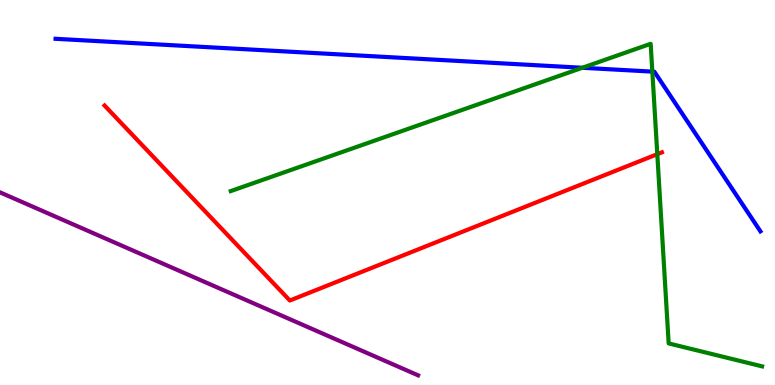[{'lines': ['blue', 'red'], 'intersections': []}, {'lines': ['green', 'red'], 'intersections': [{'x': 8.48, 'y': 6.0}]}, {'lines': ['purple', 'red'], 'intersections': []}, {'lines': ['blue', 'green'], 'intersections': [{'x': 7.51, 'y': 8.24}, {'x': 8.42, 'y': 8.14}]}, {'lines': ['blue', 'purple'], 'intersections': []}, {'lines': ['green', 'purple'], 'intersections': []}]